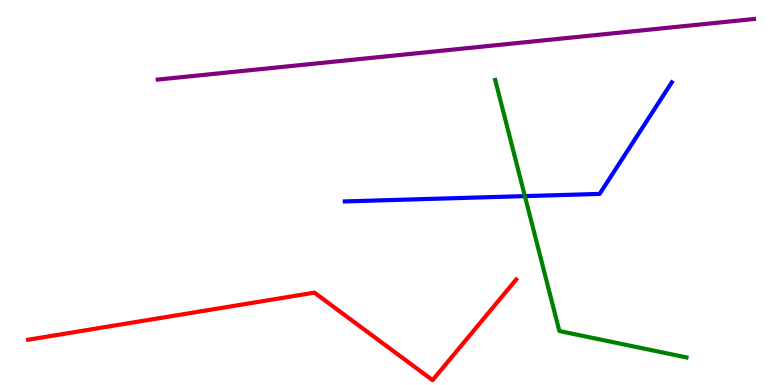[{'lines': ['blue', 'red'], 'intersections': []}, {'lines': ['green', 'red'], 'intersections': []}, {'lines': ['purple', 'red'], 'intersections': []}, {'lines': ['blue', 'green'], 'intersections': [{'x': 6.77, 'y': 4.91}]}, {'lines': ['blue', 'purple'], 'intersections': []}, {'lines': ['green', 'purple'], 'intersections': []}]